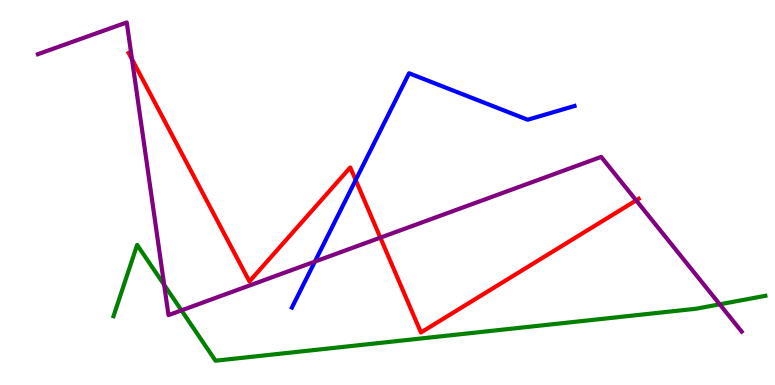[{'lines': ['blue', 'red'], 'intersections': [{'x': 4.59, 'y': 5.32}]}, {'lines': ['green', 'red'], 'intersections': []}, {'lines': ['purple', 'red'], 'intersections': [{'x': 1.7, 'y': 8.46}, {'x': 4.91, 'y': 3.83}, {'x': 8.21, 'y': 4.8}]}, {'lines': ['blue', 'green'], 'intersections': []}, {'lines': ['blue', 'purple'], 'intersections': [{'x': 4.06, 'y': 3.21}]}, {'lines': ['green', 'purple'], 'intersections': [{'x': 2.12, 'y': 2.6}, {'x': 2.34, 'y': 1.94}, {'x': 9.29, 'y': 2.1}]}]